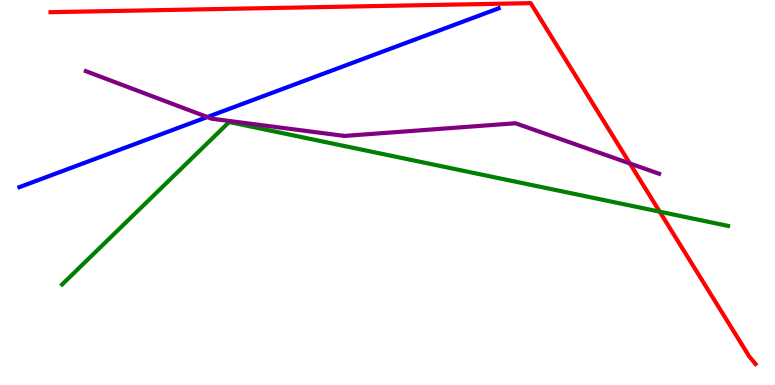[{'lines': ['blue', 'red'], 'intersections': []}, {'lines': ['green', 'red'], 'intersections': [{'x': 8.51, 'y': 4.5}]}, {'lines': ['purple', 'red'], 'intersections': [{'x': 8.13, 'y': 5.75}]}, {'lines': ['blue', 'green'], 'intersections': []}, {'lines': ['blue', 'purple'], 'intersections': [{'x': 2.68, 'y': 6.96}]}, {'lines': ['green', 'purple'], 'intersections': []}]